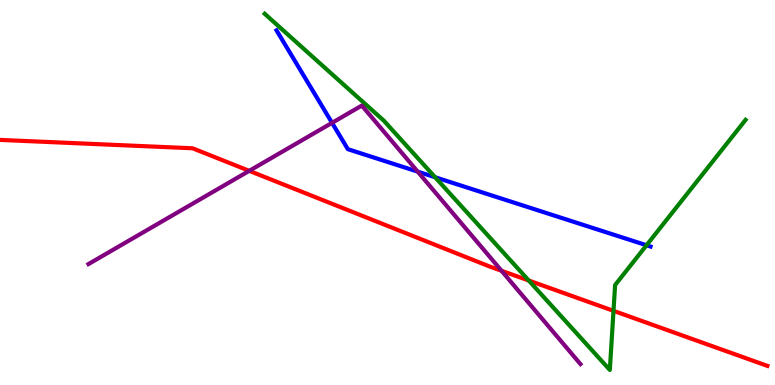[{'lines': ['blue', 'red'], 'intersections': []}, {'lines': ['green', 'red'], 'intersections': [{'x': 6.82, 'y': 2.71}, {'x': 7.92, 'y': 1.93}]}, {'lines': ['purple', 'red'], 'intersections': [{'x': 3.22, 'y': 5.56}, {'x': 6.47, 'y': 2.97}]}, {'lines': ['blue', 'green'], 'intersections': [{'x': 5.61, 'y': 5.4}, {'x': 8.34, 'y': 3.63}]}, {'lines': ['blue', 'purple'], 'intersections': [{'x': 4.28, 'y': 6.81}, {'x': 5.39, 'y': 5.54}]}, {'lines': ['green', 'purple'], 'intersections': []}]